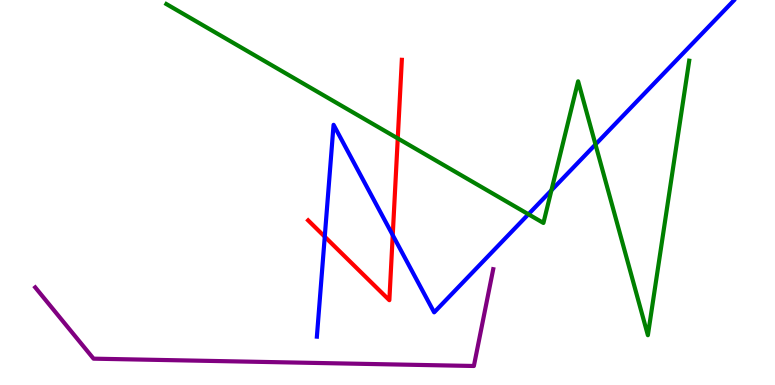[{'lines': ['blue', 'red'], 'intersections': [{'x': 4.19, 'y': 3.85}, {'x': 5.07, 'y': 3.89}]}, {'lines': ['green', 'red'], 'intersections': [{'x': 5.13, 'y': 6.41}]}, {'lines': ['purple', 'red'], 'intersections': []}, {'lines': ['blue', 'green'], 'intersections': [{'x': 6.82, 'y': 4.43}, {'x': 7.12, 'y': 5.06}, {'x': 7.68, 'y': 6.25}]}, {'lines': ['blue', 'purple'], 'intersections': []}, {'lines': ['green', 'purple'], 'intersections': []}]